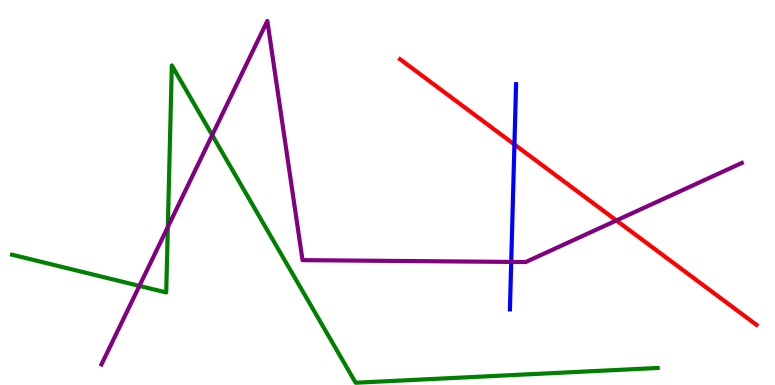[{'lines': ['blue', 'red'], 'intersections': [{'x': 6.64, 'y': 6.25}]}, {'lines': ['green', 'red'], 'intersections': []}, {'lines': ['purple', 'red'], 'intersections': [{'x': 7.95, 'y': 4.27}]}, {'lines': ['blue', 'green'], 'intersections': []}, {'lines': ['blue', 'purple'], 'intersections': [{'x': 6.6, 'y': 3.2}]}, {'lines': ['green', 'purple'], 'intersections': [{'x': 1.8, 'y': 2.57}, {'x': 2.17, 'y': 4.1}, {'x': 2.74, 'y': 6.49}]}]